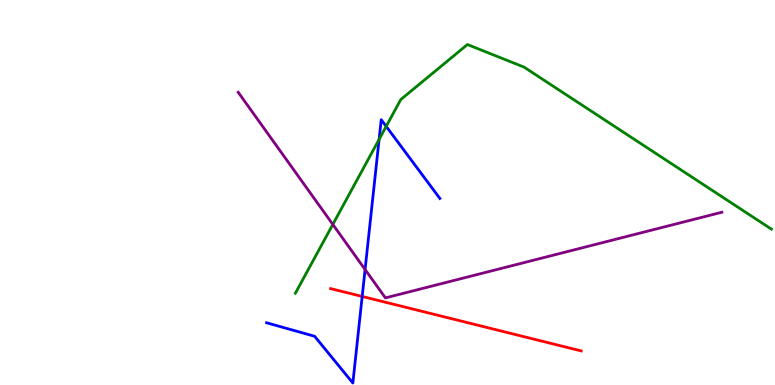[{'lines': ['blue', 'red'], 'intersections': [{'x': 4.67, 'y': 2.3}]}, {'lines': ['green', 'red'], 'intersections': []}, {'lines': ['purple', 'red'], 'intersections': []}, {'lines': ['blue', 'green'], 'intersections': [{'x': 4.89, 'y': 6.38}, {'x': 4.98, 'y': 6.72}]}, {'lines': ['blue', 'purple'], 'intersections': [{'x': 4.71, 'y': 3.0}]}, {'lines': ['green', 'purple'], 'intersections': [{'x': 4.29, 'y': 4.17}]}]